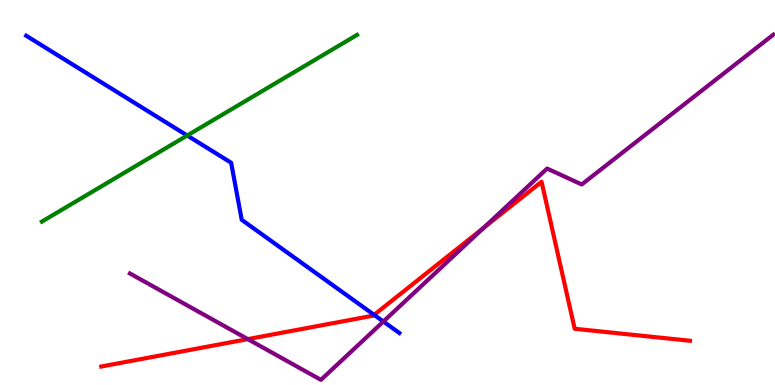[{'lines': ['blue', 'red'], 'intersections': [{'x': 4.83, 'y': 1.82}]}, {'lines': ['green', 'red'], 'intersections': []}, {'lines': ['purple', 'red'], 'intersections': [{'x': 3.2, 'y': 1.19}, {'x': 6.24, 'y': 4.09}]}, {'lines': ['blue', 'green'], 'intersections': [{'x': 2.42, 'y': 6.48}]}, {'lines': ['blue', 'purple'], 'intersections': [{'x': 4.95, 'y': 1.65}]}, {'lines': ['green', 'purple'], 'intersections': []}]